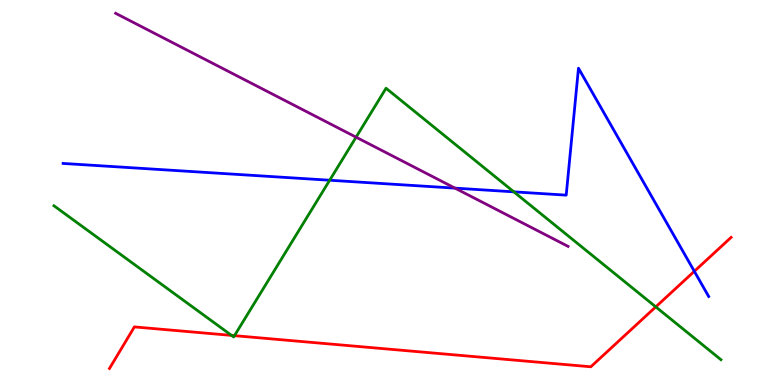[{'lines': ['blue', 'red'], 'intersections': [{'x': 8.96, 'y': 2.95}]}, {'lines': ['green', 'red'], 'intersections': [{'x': 2.99, 'y': 1.29}, {'x': 3.03, 'y': 1.28}, {'x': 8.46, 'y': 2.03}]}, {'lines': ['purple', 'red'], 'intersections': []}, {'lines': ['blue', 'green'], 'intersections': [{'x': 4.25, 'y': 5.32}, {'x': 6.63, 'y': 5.02}]}, {'lines': ['blue', 'purple'], 'intersections': [{'x': 5.87, 'y': 5.11}]}, {'lines': ['green', 'purple'], 'intersections': [{'x': 4.59, 'y': 6.44}]}]